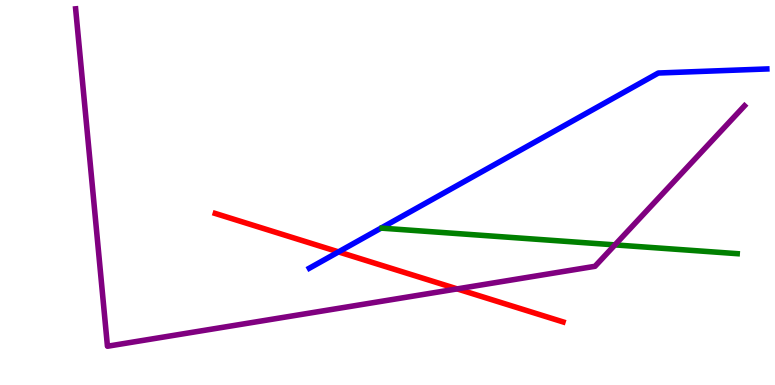[{'lines': ['blue', 'red'], 'intersections': [{'x': 4.37, 'y': 3.46}]}, {'lines': ['green', 'red'], 'intersections': []}, {'lines': ['purple', 'red'], 'intersections': [{'x': 5.9, 'y': 2.5}]}, {'lines': ['blue', 'green'], 'intersections': []}, {'lines': ['blue', 'purple'], 'intersections': []}, {'lines': ['green', 'purple'], 'intersections': [{'x': 7.93, 'y': 3.64}]}]